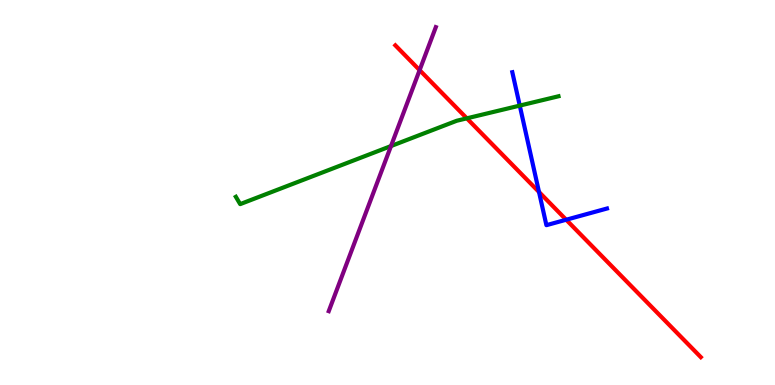[{'lines': ['blue', 'red'], 'intersections': [{'x': 6.95, 'y': 5.01}, {'x': 7.31, 'y': 4.29}]}, {'lines': ['green', 'red'], 'intersections': [{'x': 6.02, 'y': 6.93}]}, {'lines': ['purple', 'red'], 'intersections': [{'x': 5.41, 'y': 8.18}]}, {'lines': ['blue', 'green'], 'intersections': [{'x': 6.71, 'y': 7.26}]}, {'lines': ['blue', 'purple'], 'intersections': []}, {'lines': ['green', 'purple'], 'intersections': [{'x': 5.05, 'y': 6.21}]}]